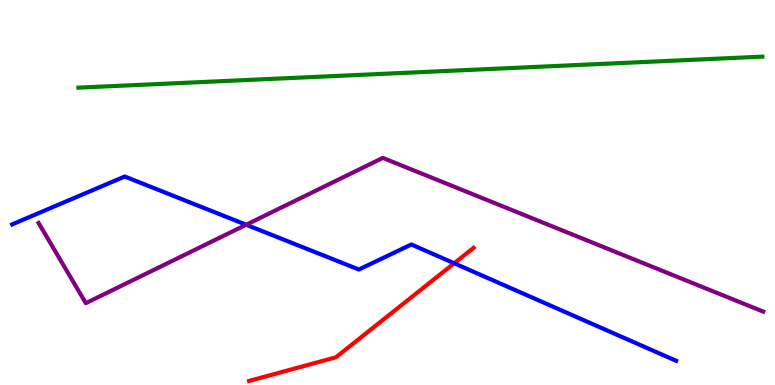[{'lines': ['blue', 'red'], 'intersections': [{'x': 5.86, 'y': 3.16}]}, {'lines': ['green', 'red'], 'intersections': []}, {'lines': ['purple', 'red'], 'intersections': []}, {'lines': ['blue', 'green'], 'intersections': []}, {'lines': ['blue', 'purple'], 'intersections': [{'x': 3.18, 'y': 4.16}]}, {'lines': ['green', 'purple'], 'intersections': []}]